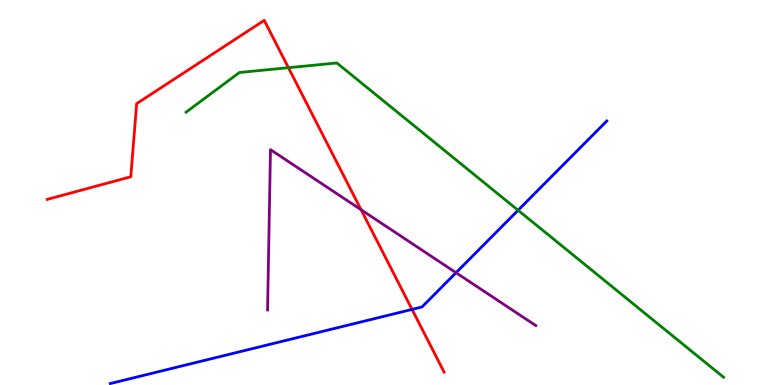[{'lines': ['blue', 'red'], 'intersections': [{'x': 5.32, 'y': 1.96}]}, {'lines': ['green', 'red'], 'intersections': [{'x': 3.72, 'y': 8.24}]}, {'lines': ['purple', 'red'], 'intersections': [{'x': 4.66, 'y': 4.55}]}, {'lines': ['blue', 'green'], 'intersections': [{'x': 6.68, 'y': 4.54}]}, {'lines': ['blue', 'purple'], 'intersections': [{'x': 5.88, 'y': 2.92}]}, {'lines': ['green', 'purple'], 'intersections': []}]